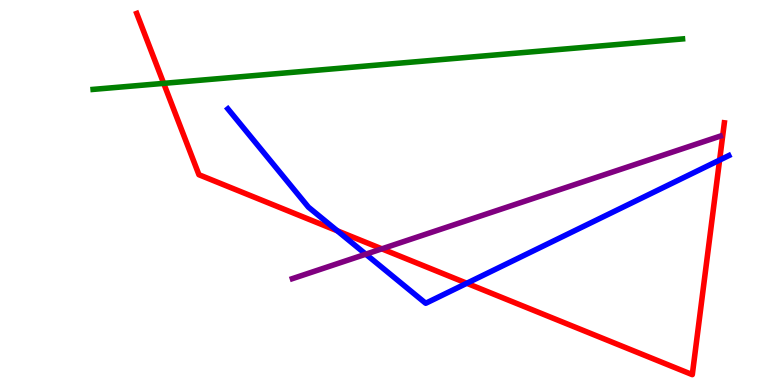[{'lines': ['blue', 'red'], 'intersections': [{'x': 4.35, 'y': 4.01}, {'x': 6.02, 'y': 2.64}, {'x': 9.29, 'y': 5.84}]}, {'lines': ['green', 'red'], 'intersections': [{'x': 2.11, 'y': 7.83}]}, {'lines': ['purple', 'red'], 'intersections': [{'x': 4.93, 'y': 3.54}]}, {'lines': ['blue', 'green'], 'intersections': []}, {'lines': ['blue', 'purple'], 'intersections': [{'x': 4.72, 'y': 3.4}]}, {'lines': ['green', 'purple'], 'intersections': []}]